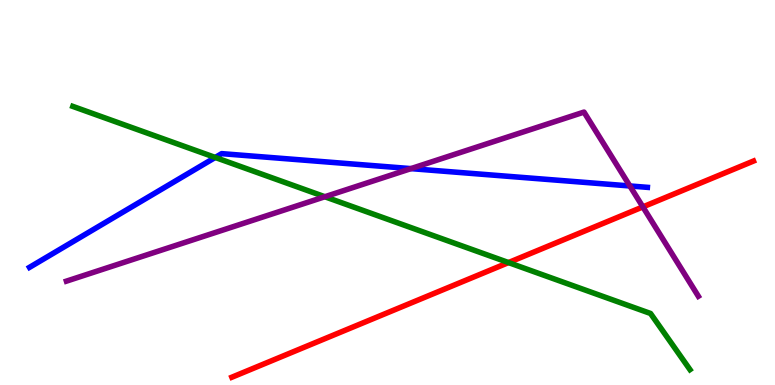[{'lines': ['blue', 'red'], 'intersections': []}, {'lines': ['green', 'red'], 'intersections': [{'x': 6.56, 'y': 3.18}]}, {'lines': ['purple', 'red'], 'intersections': [{'x': 8.3, 'y': 4.63}]}, {'lines': ['blue', 'green'], 'intersections': [{'x': 2.78, 'y': 5.91}]}, {'lines': ['blue', 'purple'], 'intersections': [{'x': 5.3, 'y': 5.62}, {'x': 8.13, 'y': 5.17}]}, {'lines': ['green', 'purple'], 'intersections': [{'x': 4.19, 'y': 4.89}]}]